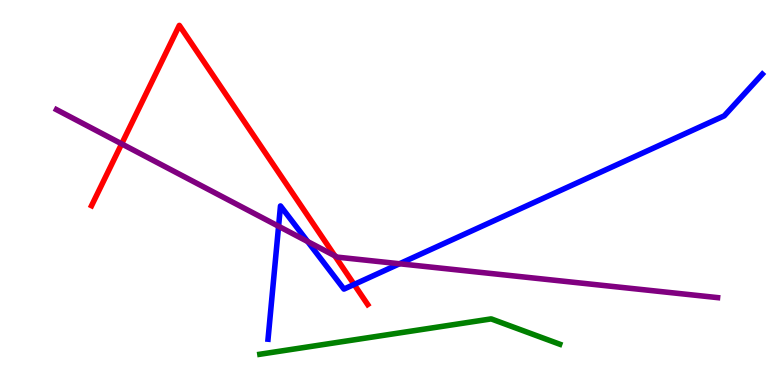[{'lines': ['blue', 'red'], 'intersections': [{'x': 4.57, 'y': 2.61}]}, {'lines': ['green', 'red'], 'intersections': []}, {'lines': ['purple', 'red'], 'intersections': [{'x': 1.57, 'y': 6.26}, {'x': 4.32, 'y': 3.36}]}, {'lines': ['blue', 'green'], 'intersections': []}, {'lines': ['blue', 'purple'], 'intersections': [{'x': 3.59, 'y': 4.12}, {'x': 3.97, 'y': 3.73}, {'x': 5.16, 'y': 3.15}]}, {'lines': ['green', 'purple'], 'intersections': []}]